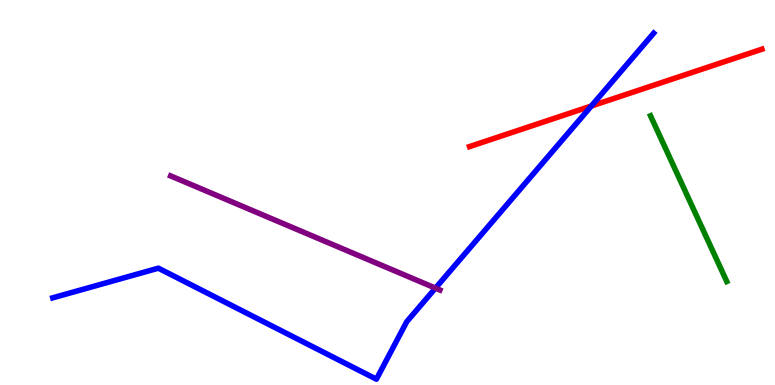[{'lines': ['blue', 'red'], 'intersections': [{'x': 7.63, 'y': 7.25}]}, {'lines': ['green', 'red'], 'intersections': []}, {'lines': ['purple', 'red'], 'intersections': []}, {'lines': ['blue', 'green'], 'intersections': []}, {'lines': ['blue', 'purple'], 'intersections': [{'x': 5.62, 'y': 2.52}]}, {'lines': ['green', 'purple'], 'intersections': []}]